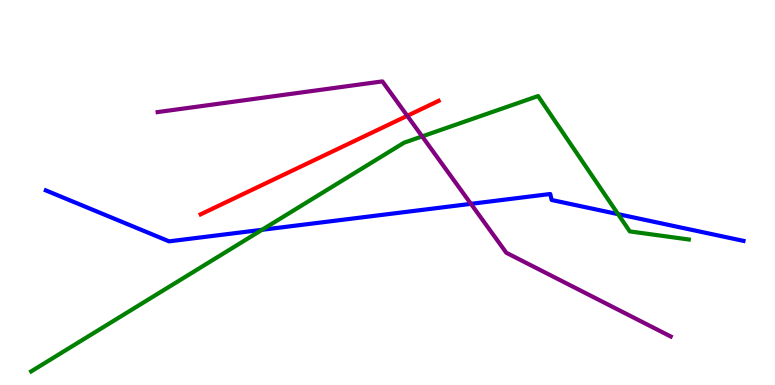[{'lines': ['blue', 'red'], 'intersections': []}, {'lines': ['green', 'red'], 'intersections': []}, {'lines': ['purple', 'red'], 'intersections': [{'x': 5.26, 'y': 6.99}]}, {'lines': ['blue', 'green'], 'intersections': [{'x': 3.38, 'y': 4.03}, {'x': 7.98, 'y': 4.44}]}, {'lines': ['blue', 'purple'], 'intersections': [{'x': 6.08, 'y': 4.71}]}, {'lines': ['green', 'purple'], 'intersections': [{'x': 5.45, 'y': 6.46}]}]